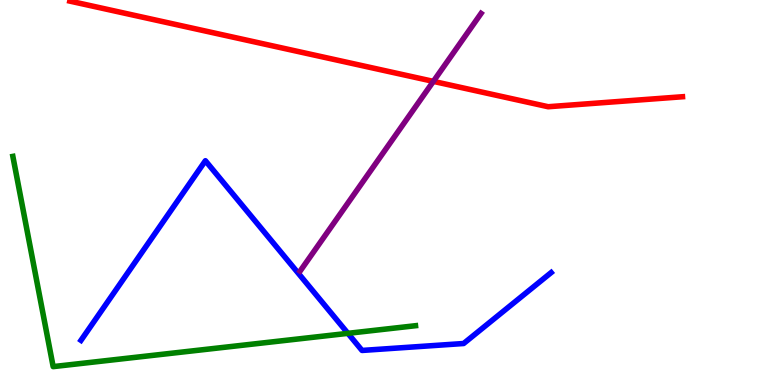[{'lines': ['blue', 'red'], 'intersections': []}, {'lines': ['green', 'red'], 'intersections': []}, {'lines': ['purple', 'red'], 'intersections': [{'x': 5.59, 'y': 7.89}]}, {'lines': ['blue', 'green'], 'intersections': [{'x': 4.49, 'y': 1.34}]}, {'lines': ['blue', 'purple'], 'intersections': []}, {'lines': ['green', 'purple'], 'intersections': []}]